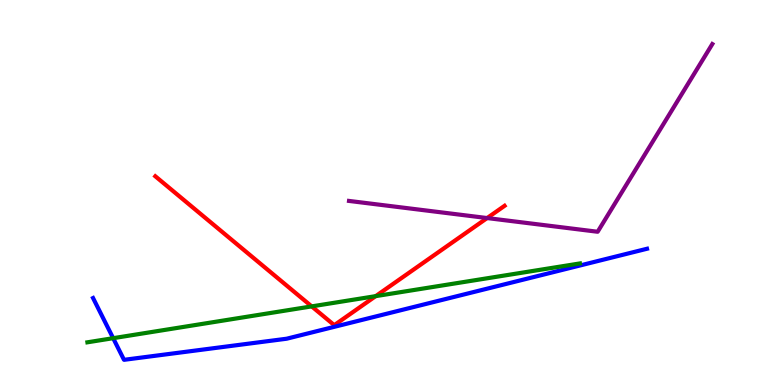[{'lines': ['blue', 'red'], 'intersections': []}, {'lines': ['green', 'red'], 'intersections': [{'x': 4.02, 'y': 2.04}, {'x': 4.85, 'y': 2.31}]}, {'lines': ['purple', 'red'], 'intersections': [{'x': 6.29, 'y': 4.34}]}, {'lines': ['blue', 'green'], 'intersections': [{'x': 1.46, 'y': 1.22}]}, {'lines': ['blue', 'purple'], 'intersections': []}, {'lines': ['green', 'purple'], 'intersections': []}]